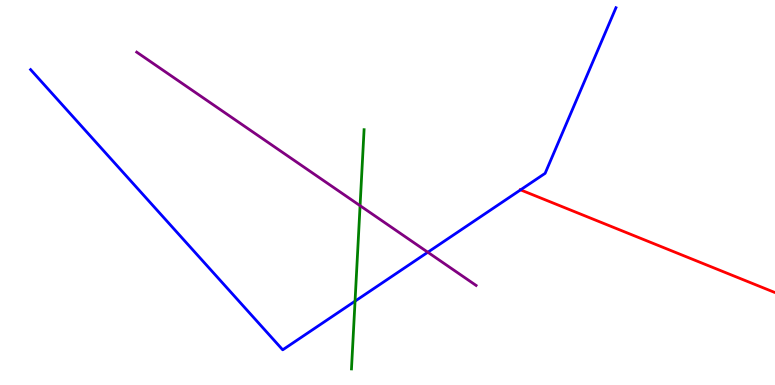[{'lines': ['blue', 'red'], 'intersections': [{'x': 6.72, 'y': 5.07}]}, {'lines': ['green', 'red'], 'intersections': []}, {'lines': ['purple', 'red'], 'intersections': []}, {'lines': ['blue', 'green'], 'intersections': [{'x': 4.58, 'y': 2.18}]}, {'lines': ['blue', 'purple'], 'intersections': [{'x': 5.52, 'y': 3.45}]}, {'lines': ['green', 'purple'], 'intersections': [{'x': 4.65, 'y': 4.66}]}]